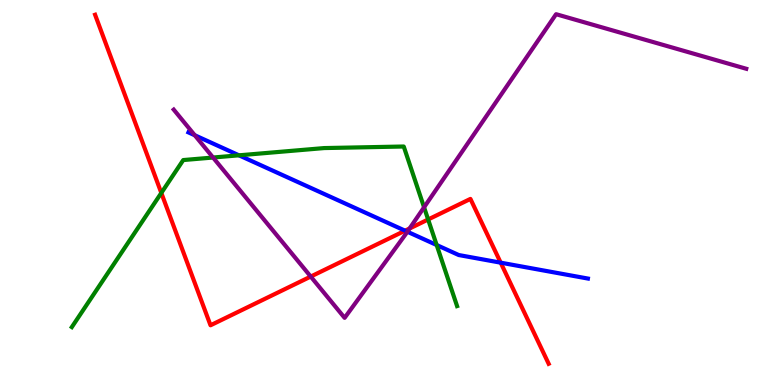[{'lines': ['blue', 'red'], 'intersections': [{'x': 5.23, 'y': 4.01}, {'x': 6.46, 'y': 3.18}]}, {'lines': ['green', 'red'], 'intersections': [{'x': 2.08, 'y': 4.99}, {'x': 5.52, 'y': 4.3}]}, {'lines': ['purple', 'red'], 'intersections': [{'x': 4.01, 'y': 2.82}, {'x': 5.28, 'y': 4.06}]}, {'lines': ['blue', 'green'], 'intersections': [{'x': 3.08, 'y': 5.97}, {'x': 5.63, 'y': 3.64}]}, {'lines': ['blue', 'purple'], 'intersections': [{'x': 2.51, 'y': 6.49}, {'x': 5.26, 'y': 3.98}]}, {'lines': ['green', 'purple'], 'intersections': [{'x': 2.75, 'y': 5.91}, {'x': 5.47, 'y': 4.62}]}]